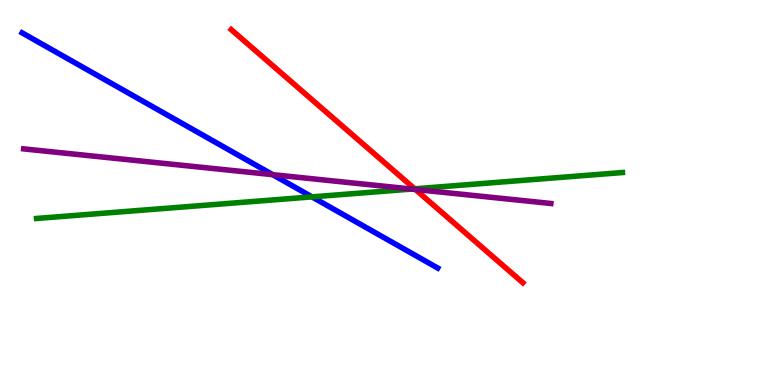[{'lines': ['blue', 'red'], 'intersections': []}, {'lines': ['green', 'red'], 'intersections': [{'x': 5.35, 'y': 5.1}]}, {'lines': ['purple', 'red'], 'intersections': [{'x': 5.36, 'y': 5.08}]}, {'lines': ['blue', 'green'], 'intersections': [{'x': 4.03, 'y': 4.89}]}, {'lines': ['blue', 'purple'], 'intersections': [{'x': 3.52, 'y': 5.46}]}, {'lines': ['green', 'purple'], 'intersections': [{'x': 5.31, 'y': 5.09}]}]